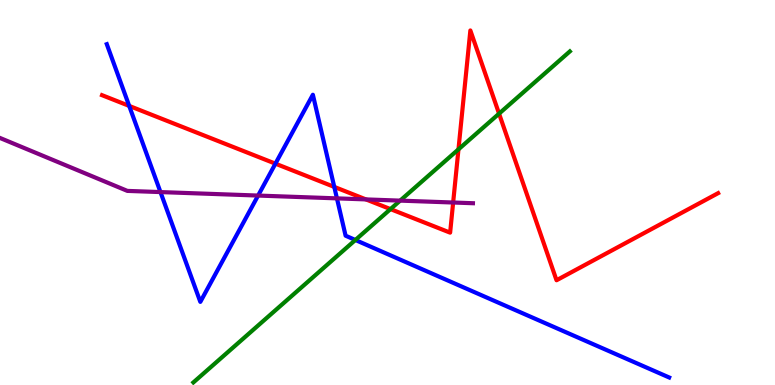[{'lines': ['blue', 'red'], 'intersections': [{'x': 1.67, 'y': 7.25}, {'x': 3.55, 'y': 5.75}, {'x': 4.31, 'y': 5.15}]}, {'lines': ['green', 'red'], 'intersections': [{'x': 5.04, 'y': 4.57}, {'x': 5.92, 'y': 6.12}, {'x': 6.44, 'y': 7.05}]}, {'lines': ['purple', 'red'], 'intersections': [{'x': 4.72, 'y': 4.82}, {'x': 5.85, 'y': 4.74}]}, {'lines': ['blue', 'green'], 'intersections': [{'x': 4.59, 'y': 3.77}]}, {'lines': ['blue', 'purple'], 'intersections': [{'x': 2.07, 'y': 5.01}, {'x': 3.33, 'y': 4.92}, {'x': 4.35, 'y': 4.85}]}, {'lines': ['green', 'purple'], 'intersections': [{'x': 5.16, 'y': 4.79}]}]